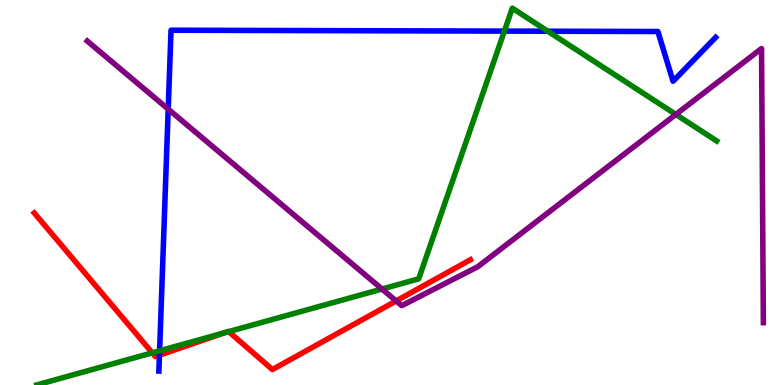[{'lines': ['blue', 'red'], 'intersections': [{'x': 2.06, 'y': 0.775}]}, {'lines': ['green', 'red'], 'intersections': [{'x': 1.96, 'y': 0.835}, {'x': 2.9, 'y': 1.36}, {'x': 2.95, 'y': 1.39}]}, {'lines': ['purple', 'red'], 'intersections': [{'x': 5.11, 'y': 2.18}]}, {'lines': ['blue', 'green'], 'intersections': [{'x': 2.06, 'y': 0.888}, {'x': 6.51, 'y': 9.19}, {'x': 7.07, 'y': 9.19}]}, {'lines': ['blue', 'purple'], 'intersections': [{'x': 2.17, 'y': 7.17}]}, {'lines': ['green', 'purple'], 'intersections': [{'x': 4.93, 'y': 2.49}, {'x': 8.72, 'y': 7.03}]}]